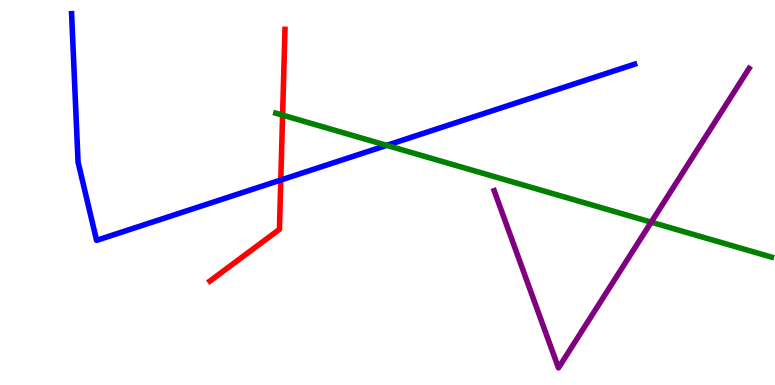[{'lines': ['blue', 'red'], 'intersections': [{'x': 3.62, 'y': 5.32}]}, {'lines': ['green', 'red'], 'intersections': [{'x': 3.65, 'y': 7.01}]}, {'lines': ['purple', 'red'], 'intersections': []}, {'lines': ['blue', 'green'], 'intersections': [{'x': 4.99, 'y': 6.22}]}, {'lines': ['blue', 'purple'], 'intersections': []}, {'lines': ['green', 'purple'], 'intersections': [{'x': 8.4, 'y': 4.23}]}]